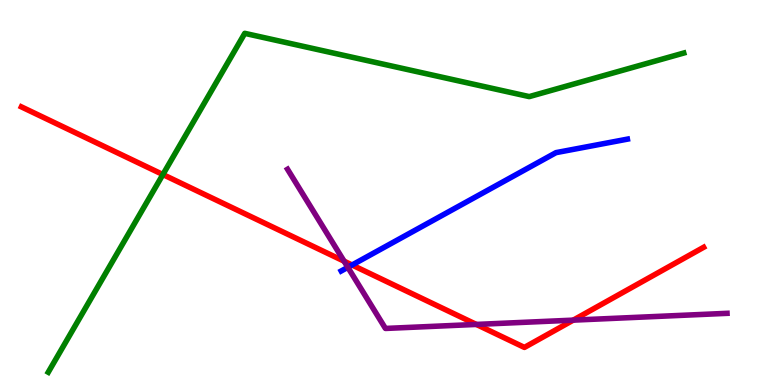[{'lines': ['blue', 'red'], 'intersections': [{'x': 4.54, 'y': 3.12}]}, {'lines': ['green', 'red'], 'intersections': [{'x': 2.1, 'y': 5.47}]}, {'lines': ['purple', 'red'], 'intersections': [{'x': 4.44, 'y': 3.22}, {'x': 6.15, 'y': 1.57}, {'x': 7.4, 'y': 1.68}]}, {'lines': ['blue', 'green'], 'intersections': []}, {'lines': ['blue', 'purple'], 'intersections': [{'x': 4.49, 'y': 3.06}]}, {'lines': ['green', 'purple'], 'intersections': []}]